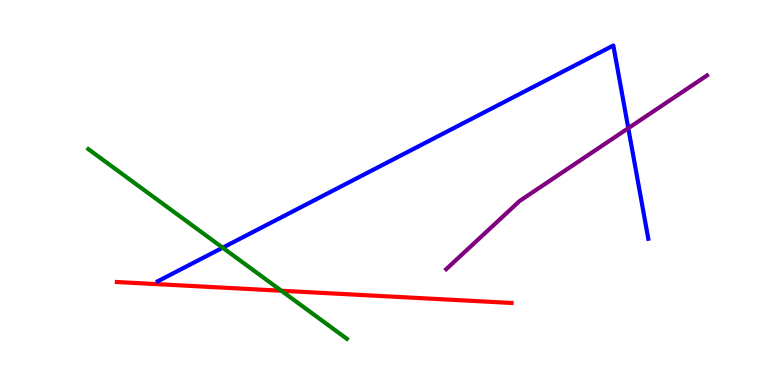[{'lines': ['blue', 'red'], 'intersections': []}, {'lines': ['green', 'red'], 'intersections': [{'x': 3.63, 'y': 2.45}]}, {'lines': ['purple', 'red'], 'intersections': []}, {'lines': ['blue', 'green'], 'intersections': [{'x': 2.87, 'y': 3.57}]}, {'lines': ['blue', 'purple'], 'intersections': [{'x': 8.11, 'y': 6.67}]}, {'lines': ['green', 'purple'], 'intersections': []}]